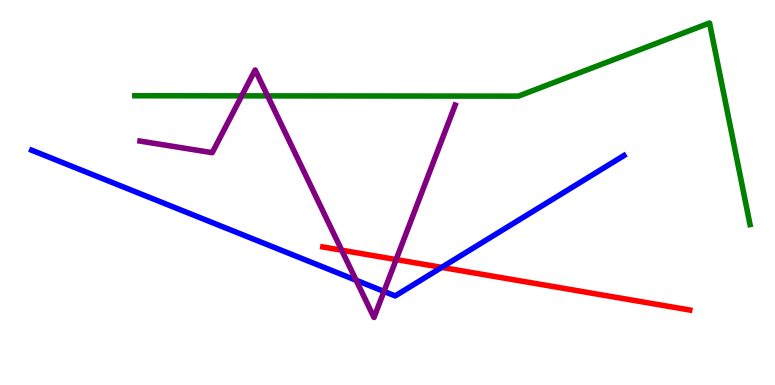[{'lines': ['blue', 'red'], 'intersections': [{'x': 5.7, 'y': 3.05}]}, {'lines': ['green', 'red'], 'intersections': []}, {'lines': ['purple', 'red'], 'intersections': [{'x': 4.41, 'y': 3.5}, {'x': 5.11, 'y': 3.26}]}, {'lines': ['blue', 'green'], 'intersections': []}, {'lines': ['blue', 'purple'], 'intersections': [{'x': 4.6, 'y': 2.72}, {'x': 4.95, 'y': 2.43}]}, {'lines': ['green', 'purple'], 'intersections': [{'x': 3.12, 'y': 7.51}, {'x': 3.45, 'y': 7.51}]}]